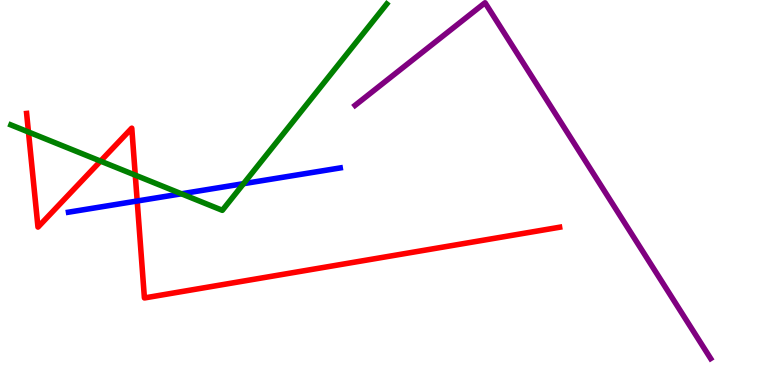[{'lines': ['blue', 'red'], 'intersections': [{'x': 1.77, 'y': 4.78}]}, {'lines': ['green', 'red'], 'intersections': [{'x': 0.367, 'y': 6.57}, {'x': 1.3, 'y': 5.82}, {'x': 1.75, 'y': 5.45}]}, {'lines': ['purple', 'red'], 'intersections': []}, {'lines': ['blue', 'green'], 'intersections': [{'x': 2.34, 'y': 4.97}, {'x': 3.14, 'y': 5.23}]}, {'lines': ['blue', 'purple'], 'intersections': []}, {'lines': ['green', 'purple'], 'intersections': []}]